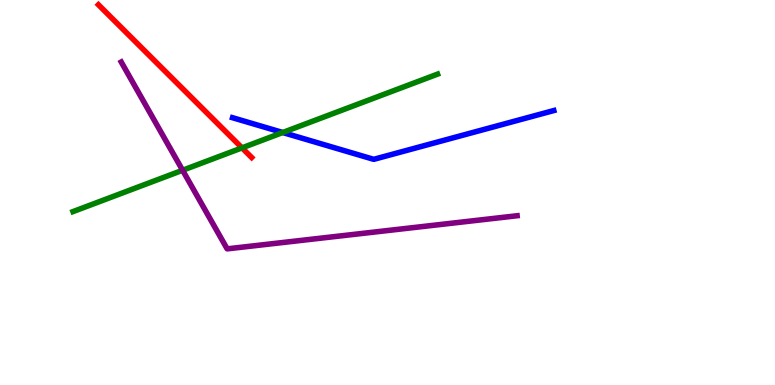[{'lines': ['blue', 'red'], 'intersections': []}, {'lines': ['green', 'red'], 'intersections': [{'x': 3.12, 'y': 6.16}]}, {'lines': ['purple', 'red'], 'intersections': []}, {'lines': ['blue', 'green'], 'intersections': [{'x': 3.65, 'y': 6.56}]}, {'lines': ['blue', 'purple'], 'intersections': []}, {'lines': ['green', 'purple'], 'intersections': [{'x': 2.36, 'y': 5.58}]}]